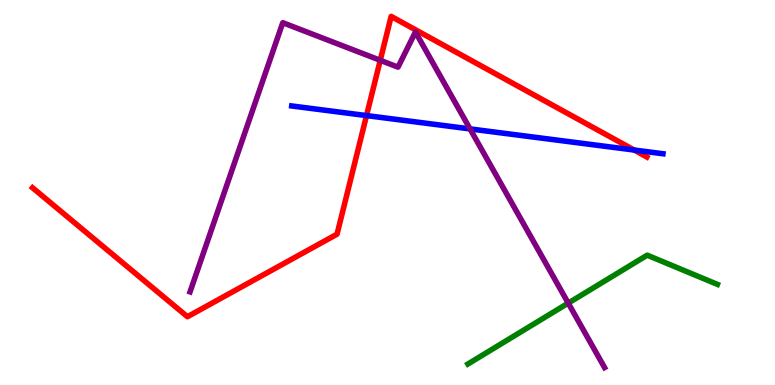[{'lines': ['blue', 'red'], 'intersections': [{'x': 4.73, 'y': 7.0}, {'x': 8.18, 'y': 6.1}]}, {'lines': ['green', 'red'], 'intersections': []}, {'lines': ['purple', 'red'], 'intersections': [{'x': 4.91, 'y': 8.43}]}, {'lines': ['blue', 'green'], 'intersections': []}, {'lines': ['blue', 'purple'], 'intersections': [{'x': 6.07, 'y': 6.65}]}, {'lines': ['green', 'purple'], 'intersections': [{'x': 7.33, 'y': 2.13}]}]